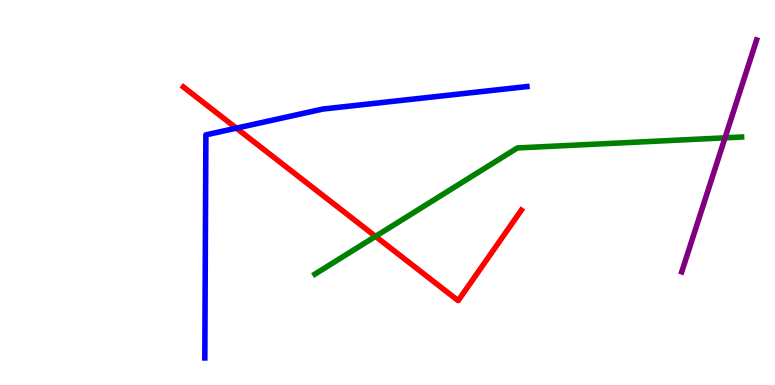[{'lines': ['blue', 'red'], 'intersections': [{'x': 3.05, 'y': 6.67}]}, {'lines': ['green', 'red'], 'intersections': [{'x': 4.85, 'y': 3.86}]}, {'lines': ['purple', 'red'], 'intersections': []}, {'lines': ['blue', 'green'], 'intersections': []}, {'lines': ['blue', 'purple'], 'intersections': []}, {'lines': ['green', 'purple'], 'intersections': [{'x': 9.35, 'y': 6.42}]}]